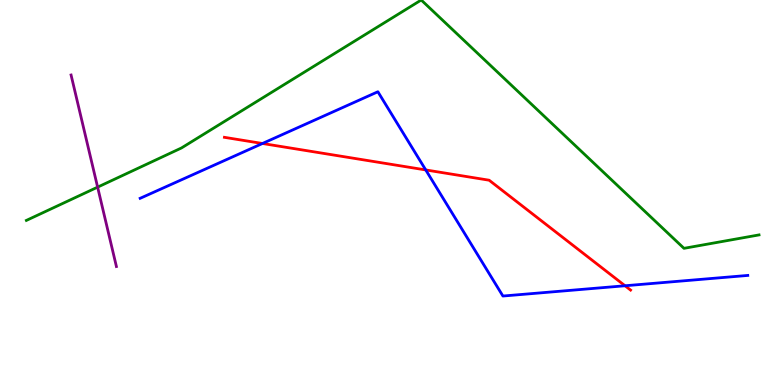[{'lines': ['blue', 'red'], 'intersections': [{'x': 3.39, 'y': 6.27}, {'x': 5.49, 'y': 5.59}, {'x': 8.06, 'y': 2.58}]}, {'lines': ['green', 'red'], 'intersections': []}, {'lines': ['purple', 'red'], 'intersections': []}, {'lines': ['blue', 'green'], 'intersections': []}, {'lines': ['blue', 'purple'], 'intersections': []}, {'lines': ['green', 'purple'], 'intersections': [{'x': 1.26, 'y': 5.14}]}]